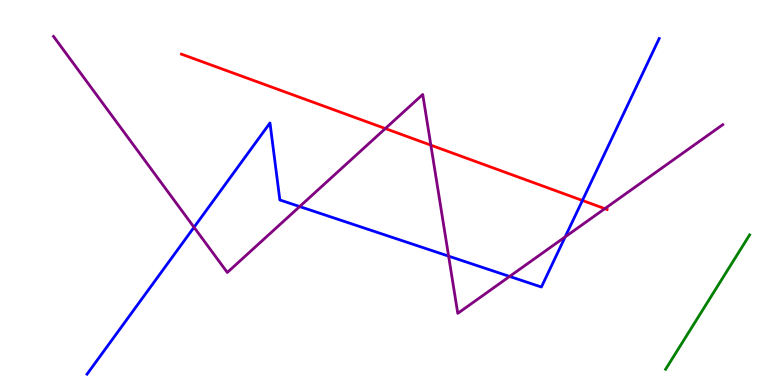[{'lines': ['blue', 'red'], 'intersections': [{'x': 7.52, 'y': 4.79}]}, {'lines': ['green', 'red'], 'intersections': []}, {'lines': ['purple', 'red'], 'intersections': [{'x': 4.97, 'y': 6.66}, {'x': 5.56, 'y': 6.23}, {'x': 7.8, 'y': 4.58}]}, {'lines': ['blue', 'green'], 'intersections': []}, {'lines': ['blue', 'purple'], 'intersections': [{'x': 2.5, 'y': 4.1}, {'x': 3.87, 'y': 4.64}, {'x': 5.79, 'y': 3.35}, {'x': 6.58, 'y': 2.82}, {'x': 7.29, 'y': 3.85}]}, {'lines': ['green', 'purple'], 'intersections': []}]